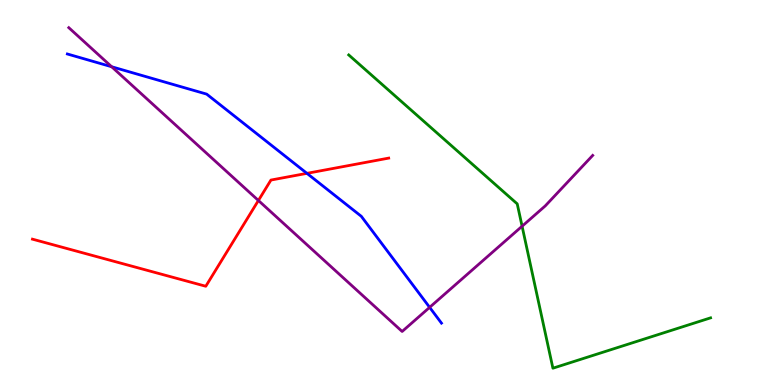[{'lines': ['blue', 'red'], 'intersections': [{'x': 3.96, 'y': 5.5}]}, {'lines': ['green', 'red'], 'intersections': []}, {'lines': ['purple', 'red'], 'intersections': [{'x': 3.33, 'y': 4.79}]}, {'lines': ['blue', 'green'], 'intersections': []}, {'lines': ['blue', 'purple'], 'intersections': [{'x': 1.44, 'y': 8.27}, {'x': 5.54, 'y': 2.02}]}, {'lines': ['green', 'purple'], 'intersections': [{'x': 6.74, 'y': 4.12}]}]